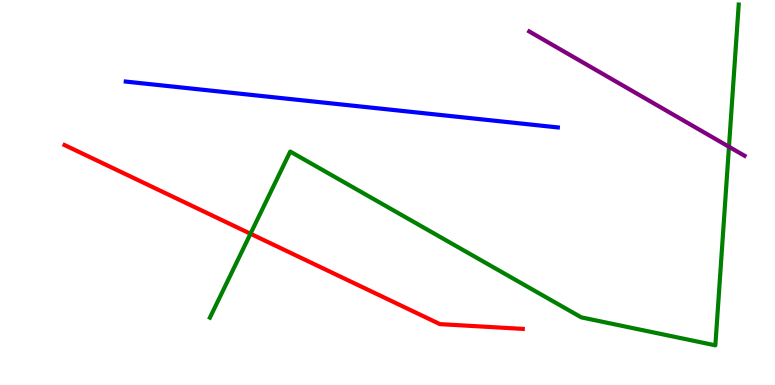[{'lines': ['blue', 'red'], 'intersections': []}, {'lines': ['green', 'red'], 'intersections': [{'x': 3.23, 'y': 3.93}]}, {'lines': ['purple', 'red'], 'intersections': []}, {'lines': ['blue', 'green'], 'intersections': []}, {'lines': ['blue', 'purple'], 'intersections': []}, {'lines': ['green', 'purple'], 'intersections': [{'x': 9.41, 'y': 6.19}]}]